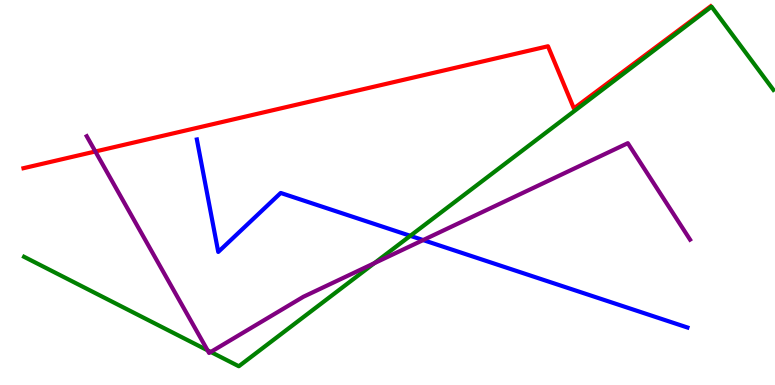[{'lines': ['blue', 'red'], 'intersections': []}, {'lines': ['green', 'red'], 'intersections': []}, {'lines': ['purple', 'red'], 'intersections': [{'x': 1.23, 'y': 6.07}]}, {'lines': ['blue', 'green'], 'intersections': [{'x': 5.29, 'y': 3.87}]}, {'lines': ['blue', 'purple'], 'intersections': [{'x': 5.46, 'y': 3.76}]}, {'lines': ['green', 'purple'], 'intersections': [{'x': 2.68, 'y': 0.9}, {'x': 2.72, 'y': 0.858}, {'x': 4.83, 'y': 3.16}]}]